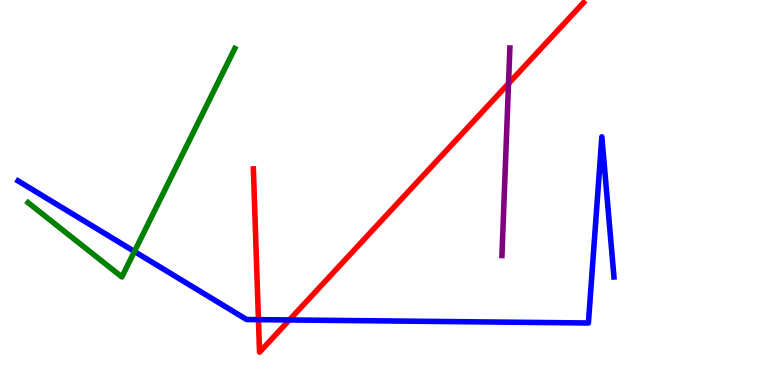[{'lines': ['blue', 'red'], 'intersections': [{'x': 3.33, 'y': 1.7}, {'x': 3.73, 'y': 1.69}]}, {'lines': ['green', 'red'], 'intersections': []}, {'lines': ['purple', 'red'], 'intersections': [{'x': 6.56, 'y': 7.83}]}, {'lines': ['blue', 'green'], 'intersections': [{'x': 1.73, 'y': 3.47}]}, {'lines': ['blue', 'purple'], 'intersections': []}, {'lines': ['green', 'purple'], 'intersections': []}]